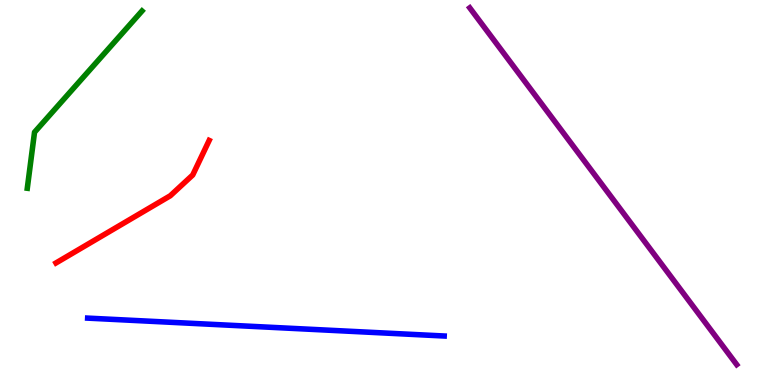[{'lines': ['blue', 'red'], 'intersections': []}, {'lines': ['green', 'red'], 'intersections': []}, {'lines': ['purple', 'red'], 'intersections': []}, {'lines': ['blue', 'green'], 'intersections': []}, {'lines': ['blue', 'purple'], 'intersections': []}, {'lines': ['green', 'purple'], 'intersections': []}]